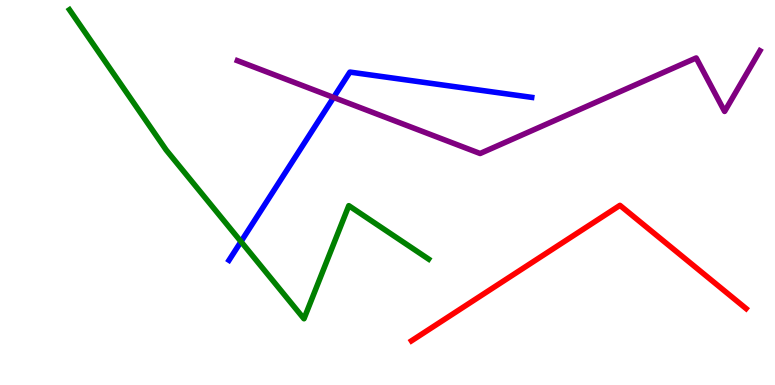[{'lines': ['blue', 'red'], 'intersections': []}, {'lines': ['green', 'red'], 'intersections': []}, {'lines': ['purple', 'red'], 'intersections': []}, {'lines': ['blue', 'green'], 'intersections': [{'x': 3.11, 'y': 3.72}]}, {'lines': ['blue', 'purple'], 'intersections': [{'x': 4.3, 'y': 7.47}]}, {'lines': ['green', 'purple'], 'intersections': []}]